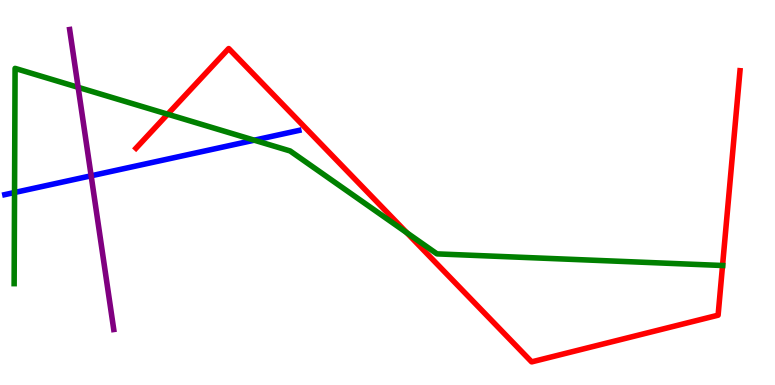[{'lines': ['blue', 'red'], 'intersections': []}, {'lines': ['green', 'red'], 'intersections': [{'x': 2.16, 'y': 7.03}, {'x': 5.25, 'y': 3.96}, {'x': 9.32, 'y': 3.1}]}, {'lines': ['purple', 'red'], 'intersections': []}, {'lines': ['blue', 'green'], 'intersections': [{'x': 0.188, 'y': 5.0}, {'x': 3.28, 'y': 6.36}]}, {'lines': ['blue', 'purple'], 'intersections': [{'x': 1.18, 'y': 5.43}]}, {'lines': ['green', 'purple'], 'intersections': [{'x': 1.01, 'y': 7.73}]}]